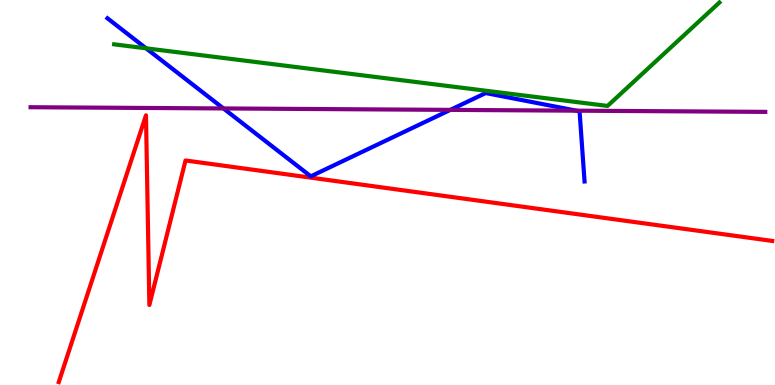[{'lines': ['blue', 'red'], 'intersections': []}, {'lines': ['green', 'red'], 'intersections': []}, {'lines': ['purple', 'red'], 'intersections': []}, {'lines': ['blue', 'green'], 'intersections': [{'x': 1.89, 'y': 8.75}]}, {'lines': ['blue', 'purple'], 'intersections': [{'x': 2.88, 'y': 7.18}, {'x': 5.81, 'y': 7.15}, {'x': 7.44, 'y': 7.13}]}, {'lines': ['green', 'purple'], 'intersections': []}]